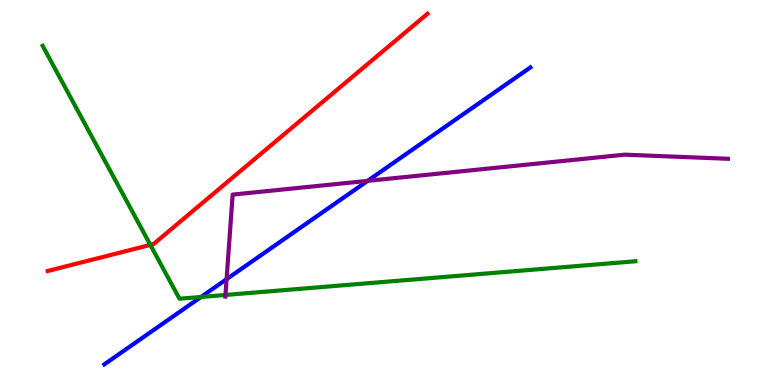[{'lines': ['blue', 'red'], 'intersections': []}, {'lines': ['green', 'red'], 'intersections': [{'x': 1.94, 'y': 3.64}]}, {'lines': ['purple', 'red'], 'intersections': []}, {'lines': ['blue', 'green'], 'intersections': [{'x': 2.59, 'y': 2.29}]}, {'lines': ['blue', 'purple'], 'intersections': [{'x': 2.92, 'y': 2.75}, {'x': 4.74, 'y': 5.3}]}, {'lines': ['green', 'purple'], 'intersections': [{'x': 2.91, 'y': 2.34}]}]